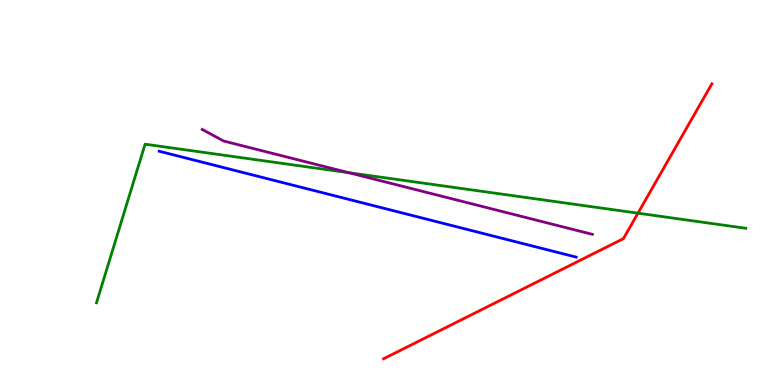[{'lines': ['blue', 'red'], 'intersections': []}, {'lines': ['green', 'red'], 'intersections': [{'x': 8.23, 'y': 4.46}]}, {'lines': ['purple', 'red'], 'intersections': []}, {'lines': ['blue', 'green'], 'intersections': []}, {'lines': ['blue', 'purple'], 'intersections': []}, {'lines': ['green', 'purple'], 'intersections': [{'x': 4.5, 'y': 5.51}]}]